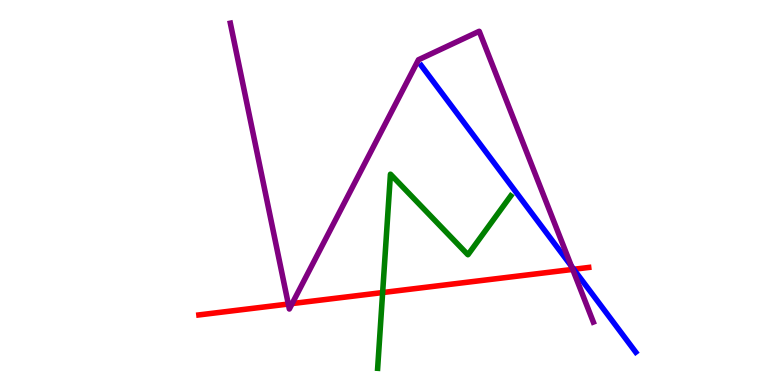[{'lines': ['blue', 'red'], 'intersections': [{'x': 7.4, 'y': 3.01}]}, {'lines': ['green', 'red'], 'intersections': [{'x': 4.94, 'y': 2.4}]}, {'lines': ['purple', 'red'], 'intersections': [{'x': 3.72, 'y': 2.1}, {'x': 3.77, 'y': 2.12}, {'x': 7.39, 'y': 3.0}]}, {'lines': ['blue', 'green'], 'intersections': []}, {'lines': ['blue', 'purple'], 'intersections': [{'x': 7.37, 'y': 3.09}]}, {'lines': ['green', 'purple'], 'intersections': []}]